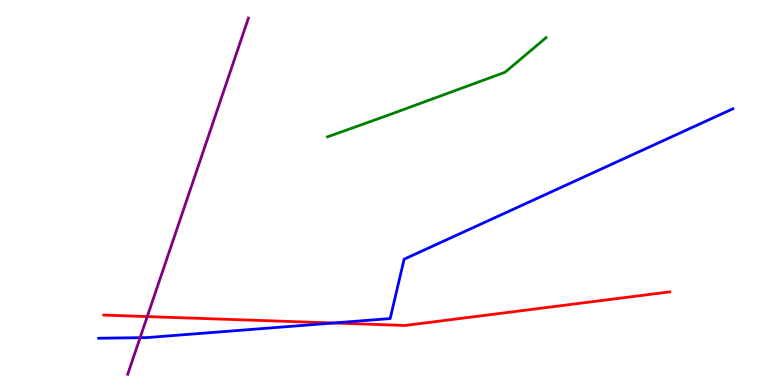[{'lines': ['blue', 'red'], 'intersections': [{'x': 4.3, 'y': 1.61}]}, {'lines': ['green', 'red'], 'intersections': []}, {'lines': ['purple', 'red'], 'intersections': [{'x': 1.9, 'y': 1.78}]}, {'lines': ['blue', 'green'], 'intersections': []}, {'lines': ['blue', 'purple'], 'intersections': [{'x': 1.81, 'y': 1.23}]}, {'lines': ['green', 'purple'], 'intersections': []}]